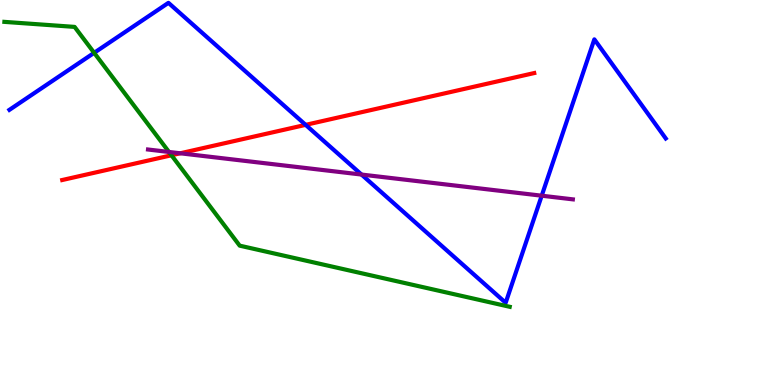[{'lines': ['blue', 'red'], 'intersections': [{'x': 3.94, 'y': 6.76}]}, {'lines': ['green', 'red'], 'intersections': [{'x': 2.21, 'y': 5.97}]}, {'lines': ['purple', 'red'], 'intersections': [{'x': 2.33, 'y': 6.02}]}, {'lines': ['blue', 'green'], 'intersections': [{'x': 1.21, 'y': 8.63}]}, {'lines': ['blue', 'purple'], 'intersections': [{'x': 4.66, 'y': 5.47}, {'x': 6.99, 'y': 4.92}]}, {'lines': ['green', 'purple'], 'intersections': [{'x': 2.18, 'y': 6.05}]}]